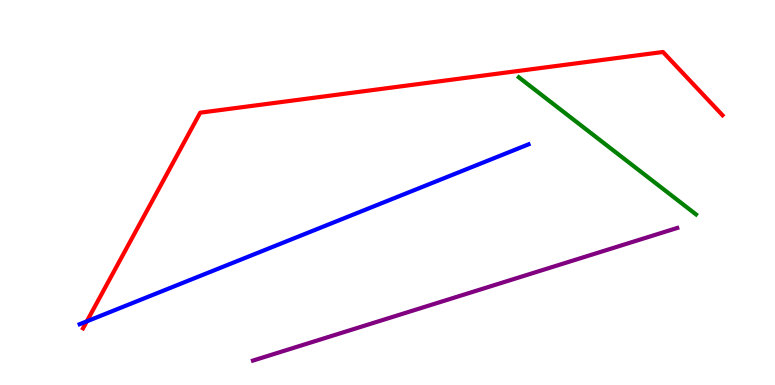[{'lines': ['blue', 'red'], 'intersections': [{'x': 1.12, 'y': 1.65}]}, {'lines': ['green', 'red'], 'intersections': []}, {'lines': ['purple', 'red'], 'intersections': []}, {'lines': ['blue', 'green'], 'intersections': []}, {'lines': ['blue', 'purple'], 'intersections': []}, {'lines': ['green', 'purple'], 'intersections': []}]